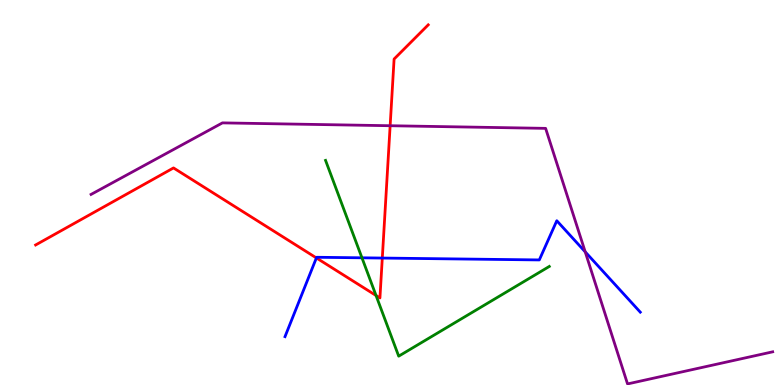[{'lines': ['blue', 'red'], 'intersections': [{'x': 4.08, 'y': 3.3}, {'x': 4.93, 'y': 3.3}]}, {'lines': ['green', 'red'], 'intersections': [{'x': 4.85, 'y': 2.32}]}, {'lines': ['purple', 'red'], 'intersections': [{'x': 5.03, 'y': 6.73}]}, {'lines': ['blue', 'green'], 'intersections': [{'x': 4.67, 'y': 3.3}]}, {'lines': ['blue', 'purple'], 'intersections': [{'x': 7.55, 'y': 3.46}]}, {'lines': ['green', 'purple'], 'intersections': []}]